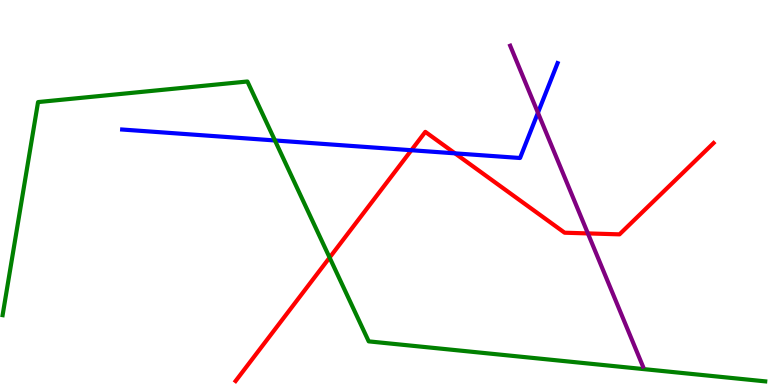[{'lines': ['blue', 'red'], 'intersections': [{'x': 5.31, 'y': 6.1}, {'x': 5.87, 'y': 6.02}]}, {'lines': ['green', 'red'], 'intersections': [{'x': 4.25, 'y': 3.31}]}, {'lines': ['purple', 'red'], 'intersections': [{'x': 7.59, 'y': 3.94}]}, {'lines': ['blue', 'green'], 'intersections': [{'x': 3.55, 'y': 6.35}]}, {'lines': ['blue', 'purple'], 'intersections': [{'x': 6.94, 'y': 7.07}]}, {'lines': ['green', 'purple'], 'intersections': []}]